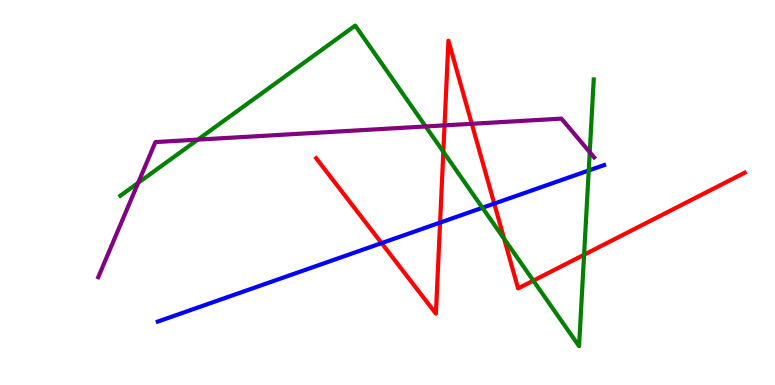[{'lines': ['blue', 'red'], 'intersections': [{'x': 4.92, 'y': 3.69}, {'x': 5.68, 'y': 4.22}, {'x': 6.38, 'y': 4.71}]}, {'lines': ['green', 'red'], 'intersections': [{'x': 5.72, 'y': 6.06}, {'x': 6.51, 'y': 3.79}, {'x': 6.88, 'y': 2.71}, {'x': 7.54, 'y': 3.38}]}, {'lines': ['purple', 'red'], 'intersections': [{'x': 5.74, 'y': 6.74}, {'x': 6.09, 'y': 6.78}]}, {'lines': ['blue', 'green'], 'intersections': [{'x': 6.22, 'y': 4.6}, {'x': 7.6, 'y': 5.57}]}, {'lines': ['blue', 'purple'], 'intersections': []}, {'lines': ['green', 'purple'], 'intersections': [{'x': 1.78, 'y': 5.25}, {'x': 2.55, 'y': 6.37}, {'x': 5.49, 'y': 6.72}, {'x': 7.61, 'y': 6.05}]}]